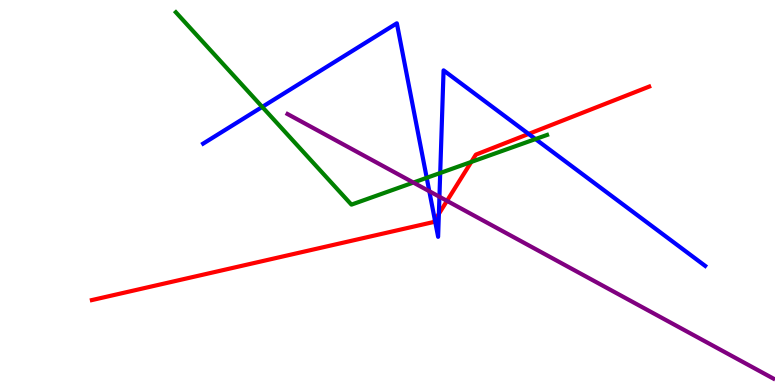[{'lines': ['blue', 'red'], 'intersections': [{'x': 5.61, 'y': 4.28}, {'x': 5.66, 'y': 4.45}, {'x': 6.82, 'y': 6.52}]}, {'lines': ['green', 'red'], 'intersections': [{'x': 6.08, 'y': 5.79}]}, {'lines': ['purple', 'red'], 'intersections': [{'x': 5.77, 'y': 4.78}]}, {'lines': ['blue', 'green'], 'intersections': [{'x': 3.38, 'y': 7.22}, {'x': 5.51, 'y': 5.38}, {'x': 5.68, 'y': 5.51}, {'x': 6.91, 'y': 6.39}]}, {'lines': ['blue', 'purple'], 'intersections': [{'x': 5.54, 'y': 5.03}, {'x': 5.67, 'y': 4.89}]}, {'lines': ['green', 'purple'], 'intersections': [{'x': 5.33, 'y': 5.26}]}]